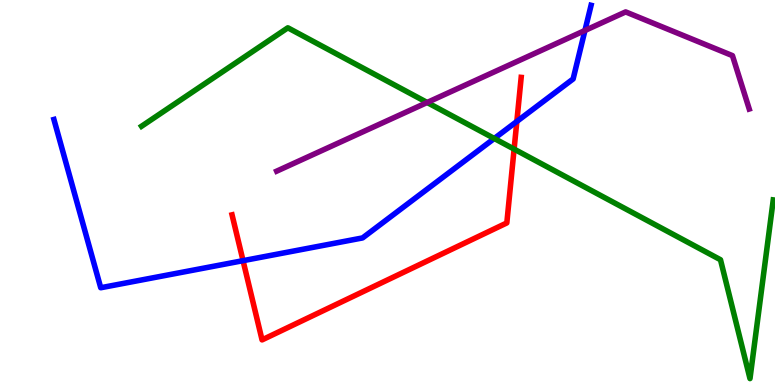[{'lines': ['blue', 'red'], 'intersections': [{'x': 3.14, 'y': 3.23}, {'x': 6.67, 'y': 6.85}]}, {'lines': ['green', 'red'], 'intersections': [{'x': 6.63, 'y': 6.13}]}, {'lines': ['purple', 'red'], 'intersections': []}, {'lines': ['blue', 'green'], 'intersections': [{'x': 6.38, 'y': 6.4}]}, {'lines': ['blue', 'purple'], 'intersections': [{'x': 7.55, 'y': 9.21}]}, {'lines': ['green', 'purple'], 'intersections': [{'x': 5.51, 'y': 7.34}]}]